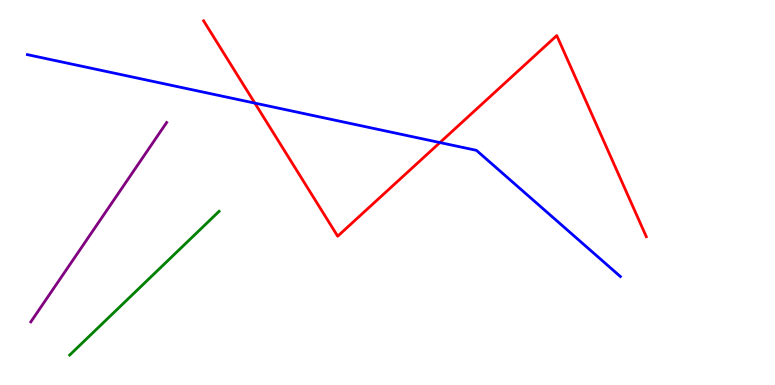[{'lines': ['blue', 'red'], 'intersections': [{'x': 3.29, 'y': 7.32}, {'x': 5.68, 'y': 6.3}]}, {'lines': ['green', 'red'], 'intersections': []}, {'lines': ['purple', 'red'], 'intersections': []}, {'lines': ['blue', 'green'], 'intersections': []}, {'lines': ['blue', 'purple'], 'intersections': []}, {'lines': ['green', 'purple'], 'intersections': []}]